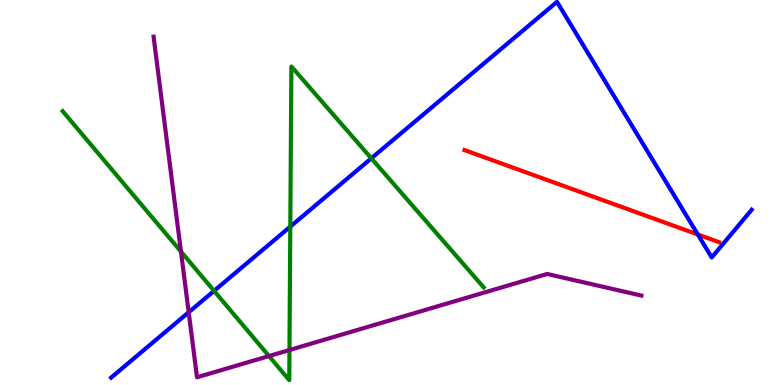[{'lines': ['blue', 'red'], 'intersections': [{'x': 9.0, 'y': 3.91}]}, {'lines': ['green', 'red'], 'intersections': []}, {'lines': ['purple', 'red'], 'intersections': []}, {'lines': ['blue', 'green'], 'intersections': [{'x': 2.76, 'y': 2.44}, {'x': 3.75, 'y': 4.11}, {'x': 4.79, 'y': 5.89}]}, {'lines': ['blue', 'purple'], 'intersections': [{'x': 2.43, 'y': 1.89}]}, {'lines': ['green', 'purple'], 'intersections': [{'x': 2.34, 'y': 3.47}, {'x': 3.47, 'y': 0.752}, {'x': 3.74, 'y': 0.909}]}]